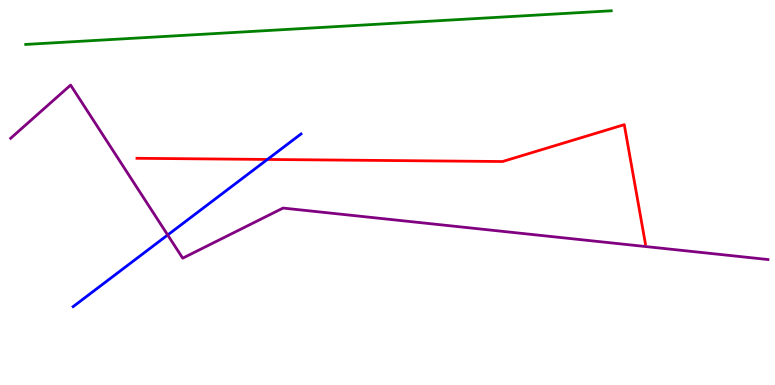[{'lines': ['blue', 'red'], 'intersections': [{'x': 3.45, 'y': 5.86}]}, {'lines': ['green', 'red'], 'intersections': []}, {'lines': ['purple', 'red'], 'intersections': []}, {'lines': ['blue', 'green'], 'intersections': []}, {'lines': ['blue', 'purple'], 'intersections': [{'x': 2.16, 'y': 3.9}]}, {'lines': ['green', 'purple'], 'intersections': []}]